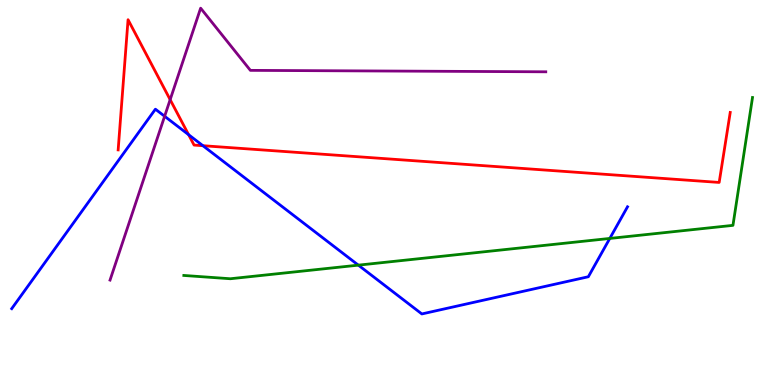[{'lines': ['blue', 'red'], 'intersections': [{'x': 2.43, 'y': 6.5}, {'x': 2.62, 'y': 6.22}]}, {'lines': ['green', 'red'], 'intersections': []}, {'lines': ['purple', 'red'], 'intersections': [{'x': 2.2, 'y': 7.41}]}, {'lines': ['blue', 'green'], 'intersections': [{'x': 4.62, 'y': 3.11}, {'x': 7.87, 'y': 3.81}]}, {'lines': ['blue', 'purple'], 'intersections': [{'x': 2.12, 'y': 6.98}]}, {'lines': ['green', 'purple'], 'intersections': []}]